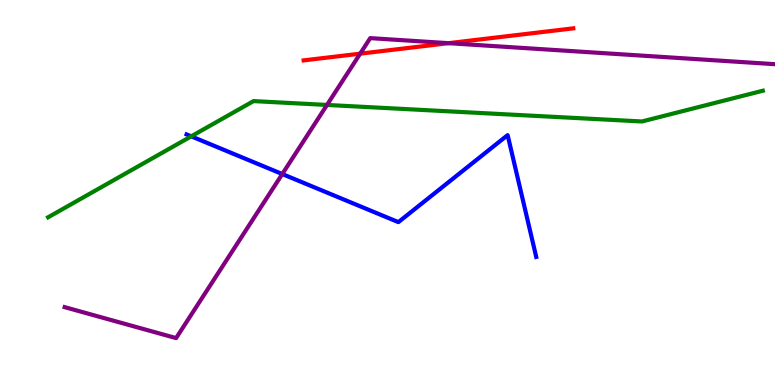[{'lines': ['blue', 'red'], 'intersections': []}, {'lines': ['green', 'red'], 'intersections': []}, {'lines': ['purple', 'red'], 'intersections': [{'x': 4.65, 'y': 8.61}, {'x': 5.79, 'y': 8.88}]}, {'lines': ['blue', 'green'], 'intersections': [{'x': 2.47, 'y': 6.46}]}, {'lines': ['blue', 'purple'], 'intersections': [{'x': 3.64, 'y': 5.48}]}, {'lines': ['green', 'purple'], 'intersections': [{'x': 4.22, 'y': 7.27}]}]